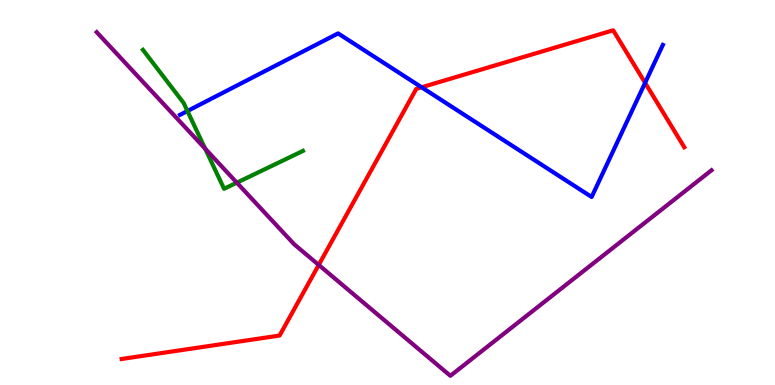[{'lines': ['blue', 'red'], 'intersections': [{'x': 5.44, 'y': 7.73}, {'x': 8.32, 'y': 7.85}]}, {'lines': ['green', 'red'], 'intersections': []}, {'lines': ['purple', 'red'], 'intersections': [{'x': 4.11, 'y': 3.12}]}, {'lines': ['blue', 'green'], 'intersections': [{'x': 2.42, 'y': 7.12}]}, {'lines': ['blue', 'purple'], 'intersections': []}, {'lines': ['green', 'purple'], 'intersections': [{'x': 2.65, 'y': 6.14}, {'x': 3.06, 'y': 5.26}]}]